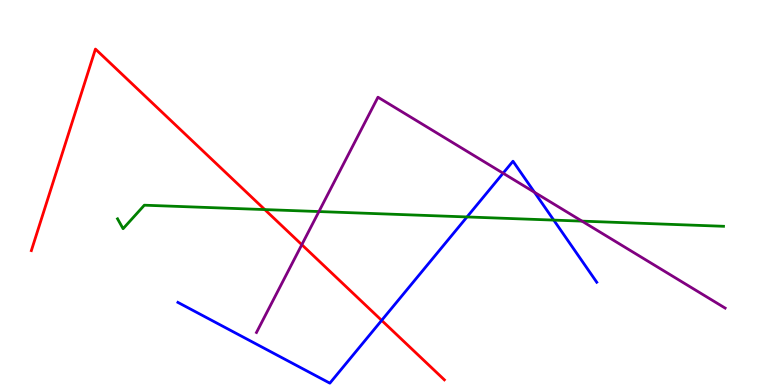[{'lines': ['blue', 'red'], 'intersections': [{'x': 4.92, 'y': 1.68}]}, {'lines': ['green', 'red'], 'intersections': [{'x': 3.42, 'y': 4.56}]}, {'lines': ['purple', 'red'], 'intersections': [{'x': 3.89, 'y': 3.64}]}, {'lines': ['blue', 'green'], 'intersections': [{'x': 6.03, 'y': 4.37}, {'x': 7.15, 'y': 4.28}]}, {'lines': ['blue', 'purple'], 'intersections': [{'x': 6.49, 'y': 5.5}, {'x': 6.9, 'y': 5.01}]}, {'lines': ['green', 'purple'], 'intersections': [{'x': 4.12, 'y': 4.51}, {'x': 7.51, 'y': 4.26}]}]